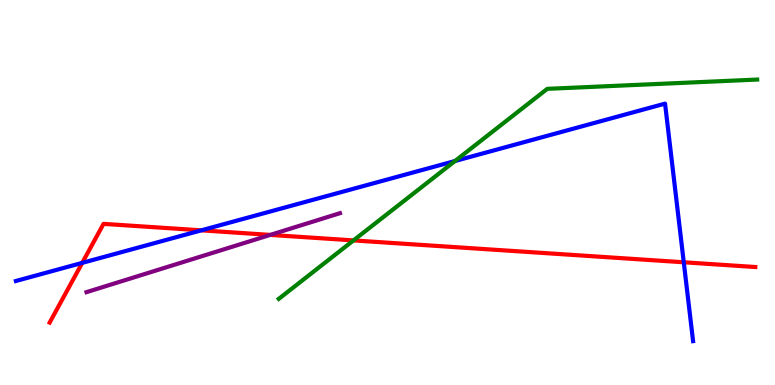[{'lines': ['blue', 'red'], 'intersections': [{'x': 1.06, 'y': 3.17}, {'x': 2.6, 'y': 4.02}, {'x': 8.82, 'y': 3.19}]}, {'lines': ['green', 'red'], 'intersections': [{'x': 4.56, 'y': 3.76}]}, {'lines': ['purple', 'red'], 'intersections': [{'x': 3.49, 'y': 3.9}]}, {'lines': ['blue', 'green'], 'intersections': [{'x': 5.87, 'y': 5.82}]}, {'lines': ['blue', 'purple'], 'intersections': []}, {'lines': ['green', 'purple'], 'intersections': []}]